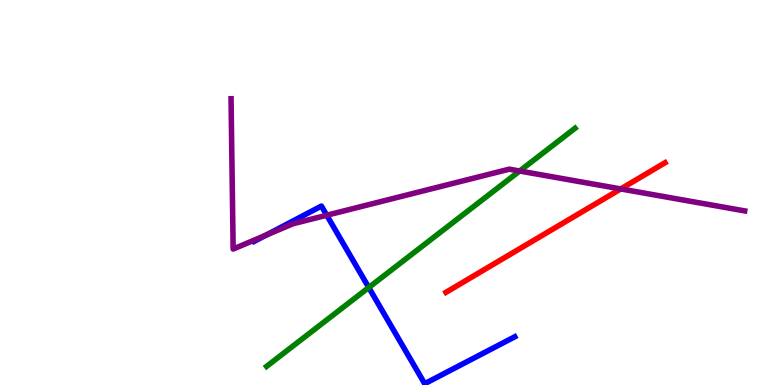[{'lines': ['blue', 'red'], 'intersections': []}, {'lines': ['green', 'red'], 'intersections': []}, {'lines': ['purple', 'red'], 'intersections': [{'x': 8.01, 'y': 5.09}]}, {'lines': ['blue', 'green'], 'intersections': [{'x': 4.76, 'y': 2.53}]}, {'lines': ['blue', 'purple'], 'intersections': [{'x': 3.43, 'y': 3.89}, {'x': 4.22, 'y': 4.41}]}, {'lines': ['green', 'purple'], 'intersections': [{'x': 6.71, 'y': 5.56}]}]